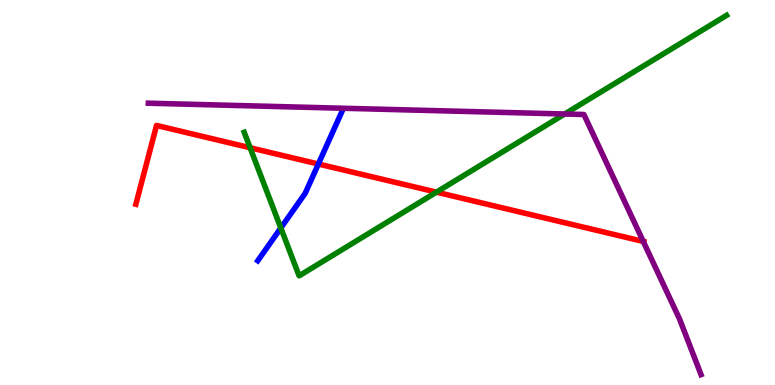[{'lines': ['blue', 'red'], 'intersections': [{'x': 4.11, 'y': 5.74}]}, {'lines': ['green', 'red'], 'intersections': [{'x': 3.23, 'y': 6.16}, {'x': 5.63, 'y': 5.01}]}, {'lines': ['purple', 'red'], 'intersections': [{'x': 8.3, 'y': 3.73}]}, {'lines': ['blue', 'green'], 'intersections': [{'x': 3.62, 'y': 4.08}]}, {'lines': ['blue', 'purple'], 'intersections': []}, {'lines': ['green', 'purple'], 'intersections': [{'x': 7.29, 'y': 7.04}]}]